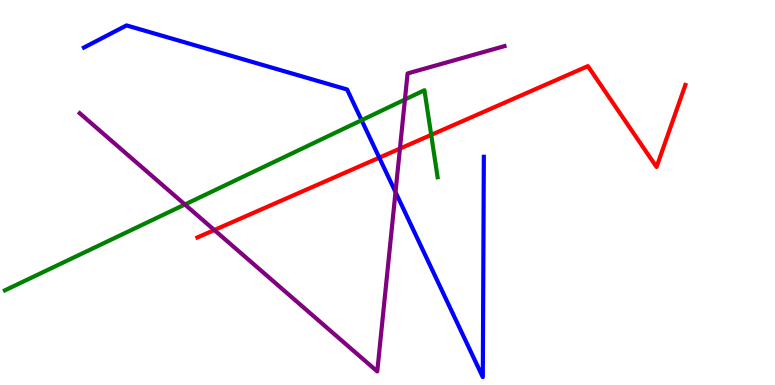[{'lines': ['blue', 'red'], 'intersections': [{'x': 4.89, 'y': 5.9}]}, {'lines': ['green', 'red'], 'intersections': [{'x': 5.56, 'y': 6.5}]}, {'lines': ['purple', 'red'], 'intersections': [{'x': 2.77, 'y': 4.03}, {'x': 5.16, 'y': 6.14}]}, {'lines': ['blue', 'green'], 'intersections': [{'x': 4.67, 'y': 6.88}]}, {'lines': ['blue', 'purple'], 'intersections': [{'x': 5.1, 'y': 5.01}]}, {'lines': ['green', 'purple'], 'intersections': [{'x': 2.39, 'y': 4.69}, {'x': 5.22, 'y': 7.41}]}]